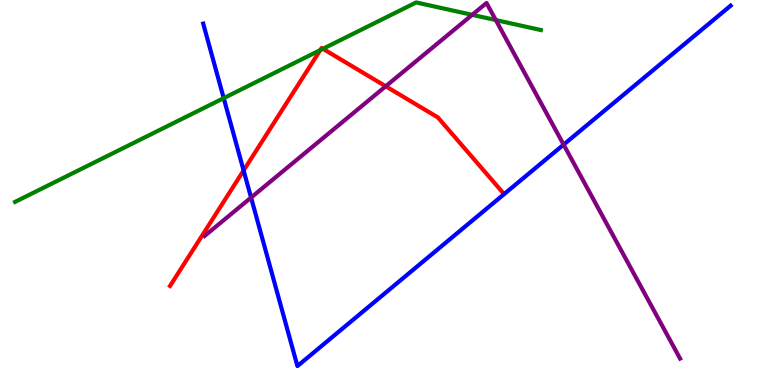[{'lines': ['blue', 'red'], 'intersections': [{'x': 3.14, 'y': 5.57}]}, {'lines': ['green', 'red'], 'intersections': [{'x': 4.13, 'y': 8.7}, {'x': 4.17, 'y': 8.73}]}, {'lines': ['purple', 'red'], 'intersections': [{'x': 4.98, 'y': 7.76}]}, {'lines': ['blue', 'green'], 'intersections': [{'x': 2.89, 'y': 7.45}]}, {'lines': ['blue', 'purple'], 'intersections': [{'x': 3.24, 'y': 4.87}, {'x': 7.27, 'y': 6.24}]}, {'lines': ['green', 'purple'], 'intersections': [{'x': 6.09, 'y': 9.61}, {'x': 6.4, 'y': 9.48}]}]